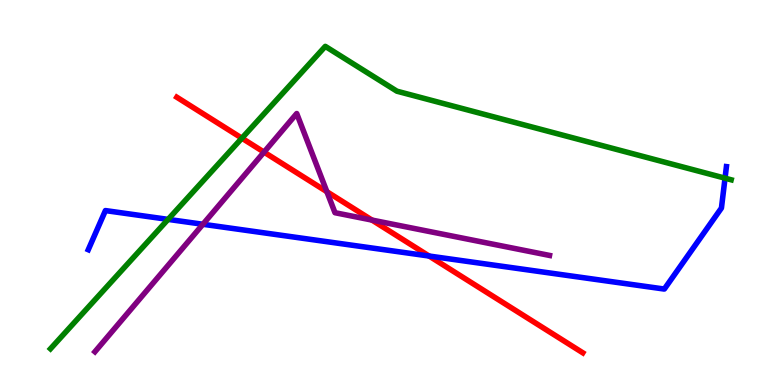[{'lines': ['blue', 'red'], 'intersections': [{'x': 5.54, 'y': 3.35}]}, {'lines': ['green', 'red'], 'intersections': [{'x': 3.12, 'y': 6.41}]}, {'lines': ['purple', 'red'], 'intersections': [{'x': 3.41, 'y': 6.05}, {'x': 4.22, 'y': 5.02}, {'x': 4.8, 'y': 4.28}]}, {'lines': ['blue', 'green'], 'intersections': [{'x': 2.17, 'y': 4.3}, {'x': 9.36, 'y': 5.37}]}, {'lines': ['blue', 'purple'], 'intersections': [{'x': 2.62, 'y': 4.17}]}, {'lines': ['green', 'purple'], 'intersections': []}]